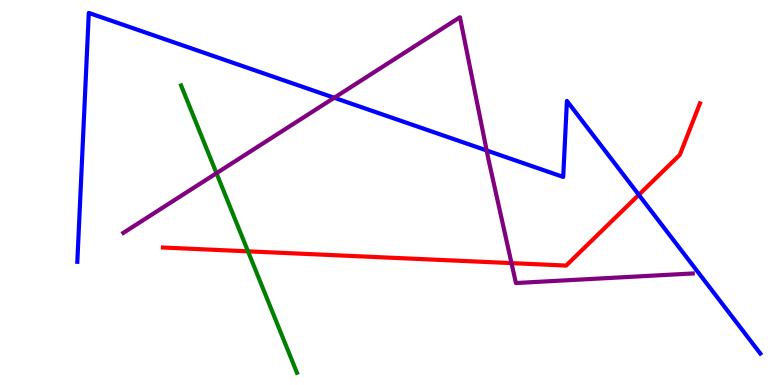[{'lines': ['blue', 'red'], 'intersections': [{'x': 8.24, 'y': 4.94}]}, {'lines': ['green', 'red'], 'intersections': [{'x': 3.2, 'y': 3.47}]}, {'lines': ['purple', 'red'], 'intersections': [{'x': 6.6, 'y': 3.17}]}, {'lines': ['blue', 'green'], 'intersections': []}, {'lines': ['blue', 'purple'], 'intersections': [{'x': 4.31, 'y': 7.46}, {'x': 6.28, 'y': 6.09}]}, {'lines': ['green', 'purple'], 'intersections': [{'x': 2.79, 'y': 5.5}]}]